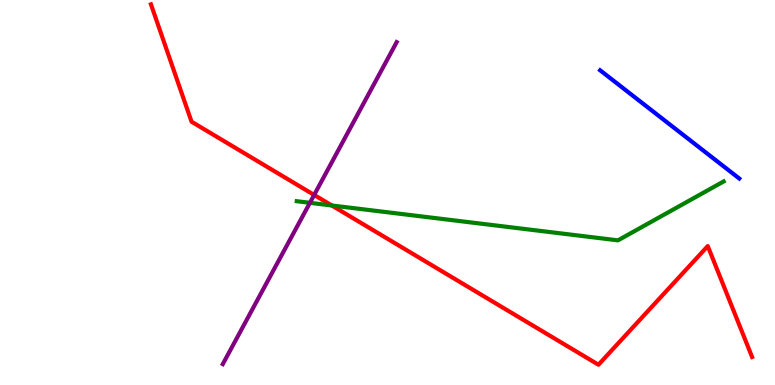[{'lines': ['blue', 'red'], 'intersections': []}, {'lines': ['green', 'red'], 'intersections': [{'x': 4.28, 'y': 4.66}]}, {'lines': ['purple', 'red'], 'intersections': [{'x': 4.05, 'y': 4.94}]}, {'lines': ['blue', 'green'], 'intersections': []}, {'lines': ['blue', 'purple'], 'intersections': []}, {'lines': ['green', 'purple'], 'intersections': [{'x': 4.0, 'y': 4.73}]}]